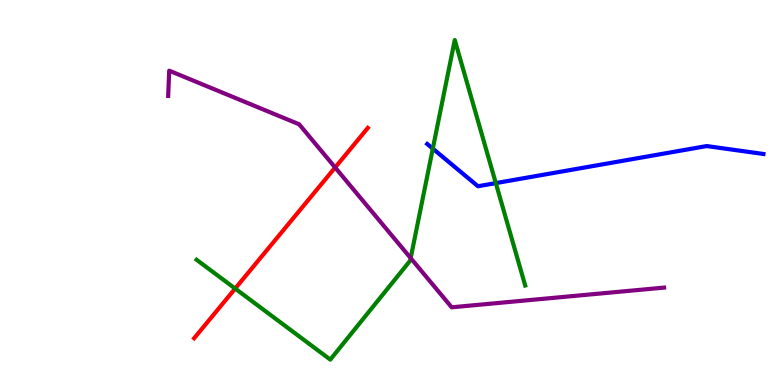[{'lines': ['blue', 'red'], 'intersections': []}, {'lines': ['green', 'red'], 'intersections': [{'x': 3.03, 'y': 2.5}]}, {'lines': ['purple', 'red'], 'intersections': [{'x': 4.32, 'y': 5.65}]}, {'lines': ['blue', 'green'], 'intersections': [{'x': 5.58, 'y': 6.14}, {'x': 6.4, 'y': 5.24}]}, {'lines': ['blue', 'purple'], 'intersections': []}, {'lines': ['green', 'purple'], 'intersections': [{'x': 5.3, 'y': 3.3}]}]